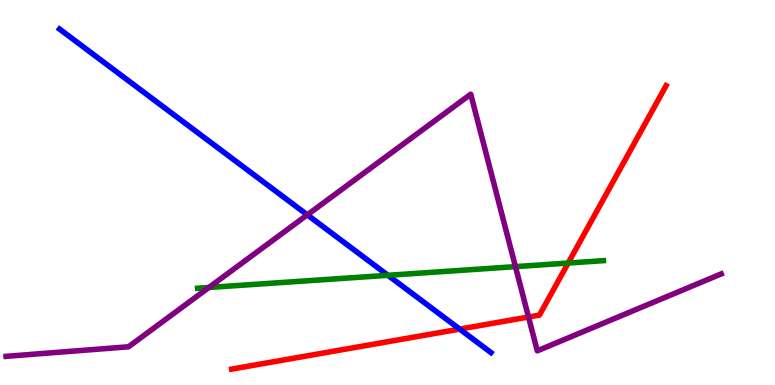[{'lines': ['blue', 'red'], 'intersections': [{'x': 5.93, 'y': 1.45}]}, {'lines': ['green', 'red'], 'intersections': [{'x': 7.33, 'y': 3.17}]}, {'lines': ['purple', 'red'], 'intersections': [{'x': 6.82, 'y': 1.77}]}, {'lines': ['blue', 'green'], 'intersections': [{'x': 5.01, 'y': 2.85}]}, {'lines': ['blue', 'purple'], 'intersections': [{'x': 3.97, 'y': 4.42}]}, {'lines': ['green', 'purple'], 'intersections': [{'x': 2.7, 'y': 2.53}, {'x': 6.65, 'y': 3.07}]}]